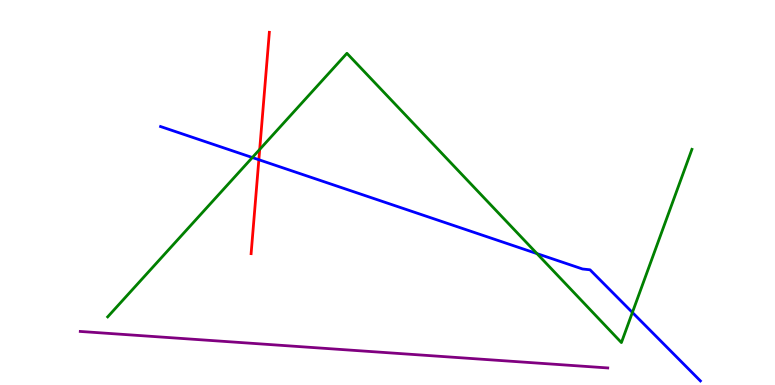[{'lines': ['blue', 'red'], 'intersections': [{'x': 3.34, 'y': 5.85}]}, {'lines': ['green', 'red'], 'intersections': [{'x': 3.35, 'y': 6.12}]}, {'lines': ['purple', 'red'], 'intersections': []}, {'lines': ['blue', 'green'], 'intersections': [{'x': 3.26, 'y': 5.91}, {'x': 6.93, 'y': 3.41}, {'x': 8.16, 'y': 1.88}]}, {'lines': ['blue', 'purple'], 'intersections': []}, {'lines': ['green', 'purple'], 'intersections': []}]